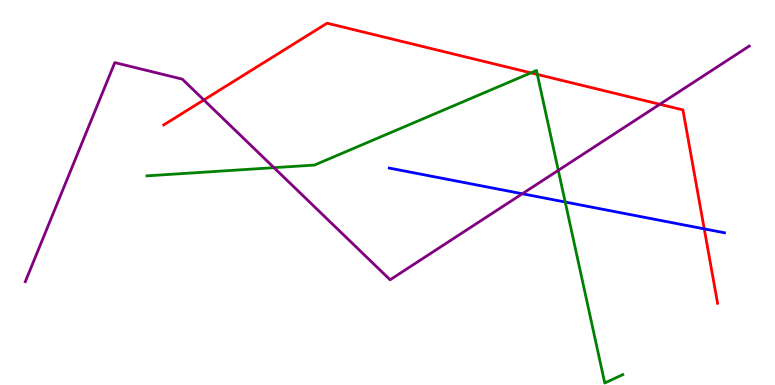[{'lines': ['blue', 'red'], 'intersections': [{'x': 9.09, 'y': 4.06}]}, {'lines': ['green', 'red'], 'intersections': [{'x': 6.85, 'y': 8.11}, {'x': 6.93, 'y': 8.07}]}, {'lines': ['purple', 'red'], 'intersections': [{'x': 2.63, 'y': 7.4}, {'x': 8.51, 'y': 7.29}]}, {'lines': ['blue', 'green'], 'intersections': [{'x': 7.29, 'y': 4.75}]}, {'lines': ['blue', 'purple'], 'intersections': [{'x': 6.74, 'y': 4.97}]}, {'lines': ['green', 'purple'], 'intersections': [{'x': 3.54, 'y': 5.64}, {'x': 7.2, 'y': 5.58}]}]